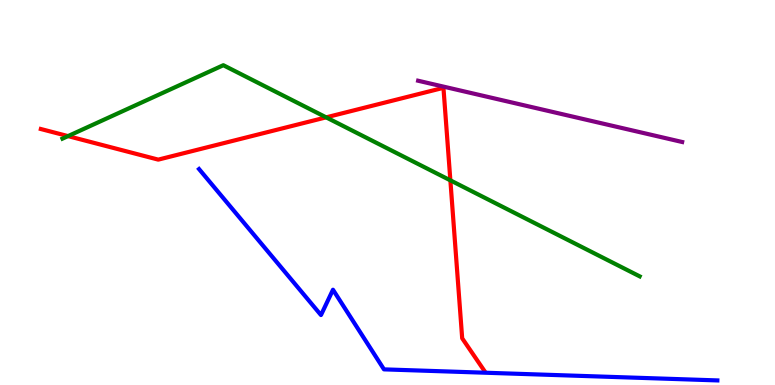[{'lines': ['blue', 'red'], 'intersections': []}, {'lines': ['green', 'red'], 'intersections': [{'x': 0.878, 'y': 6.46}, {'x': 4.21, 'y': 6.95}, {'x': 5.81, 'y': 5.32}]}, {'lines': ['purple', 'red'], 'intersections': []}, {'lines': ['blue', 'green'], 'intersections': []}, {'lines': ['blue', 'purple'], 'intersections': []}, {'lines': ['green', 'purple'], 'intersections': []}]